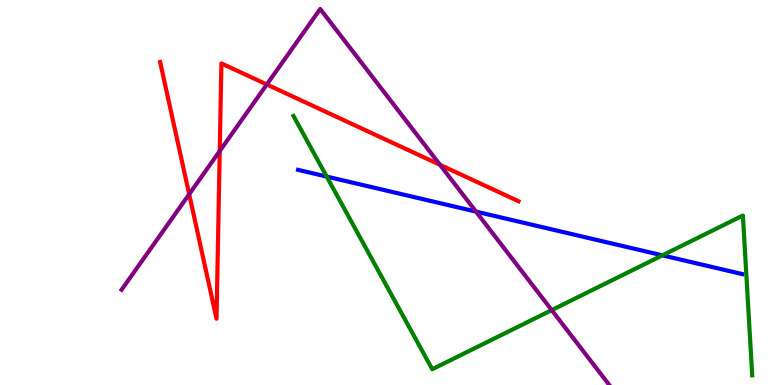[{'lines': ['blue', 'red'], 'intersections': []}, {'lines': ['green', 'red'], 'intersections': []}, {'lines': ['purple', 'red'], 'intersections': [{'x': 2.44, 'y': 4.96}, {'x': 2.84, 'y': 6.08}, {'x': 3.44, 'y': 7.81}, {'x': 5.68, 'y': 5.72}]}, {'lines': ['blue', 'green'], 'intersections': [{'x': 4.22, 'y': 5.41}, {'x': 8.55, 'y': 3.37}]}, {'lines': ['blue', 'purple'], 'intersections': [{'x': 6.14, 'y': 4.5}]}, {'lines': ['green', 'purple'], 'intersections': [{'x': 7.12, 'y': 1.95}]}]